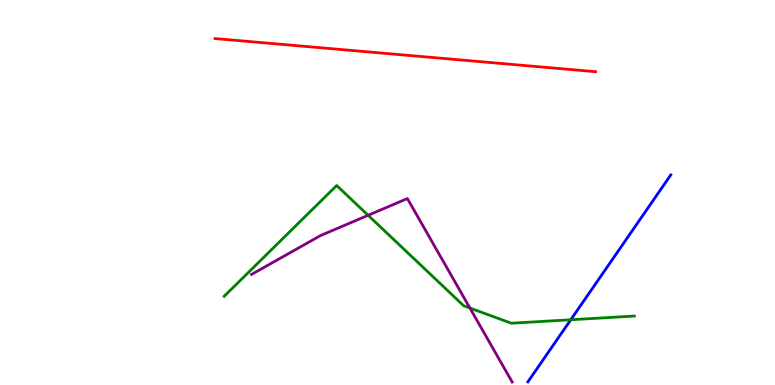[{'lines': ['blue', 'red'], 'intersections': []}, {'lines': ['green', 'red'], 'intersections': []}, {'lines': ['purple', 'red'], 'intersections': []}, {'lines': ['blue', 'green'], 'intersections': [{'x': 7.36, 'y': 1.69}]}, {'lines': ['blue', 'purple'], 'intersections': []}, {'lines': ['green', 'purple'], 'intersections': [{'x': 4.75, 'y': 4.41}, {'x': 6.06, 'y': 2.0}]}]